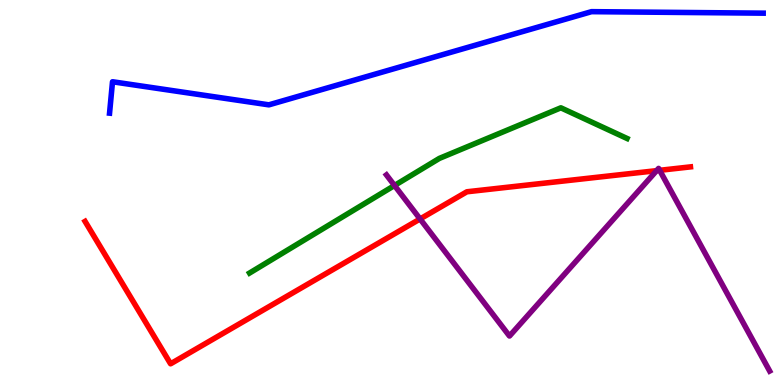[{'lines': ['blue', 'red'], 'intersections': []}, {'lines': ['green', 'red'], 'intersections': []}, {'lines': ['purple', 'red'], 'intersections': [{'x': 5.42, 'y': 4.31}, {'x': 8.47, 'y': 5.57}, {'x': 8.51, 'y': 5.58}]}, {'lines': ['blue', 'green'], 'intersections': []}, {'lines': ['blue', 'purple'], 'intersections': []}, {'lines': ['green', 'purple'], 'intersections': [{'x': 5.09, 'y': 5.18}]}]